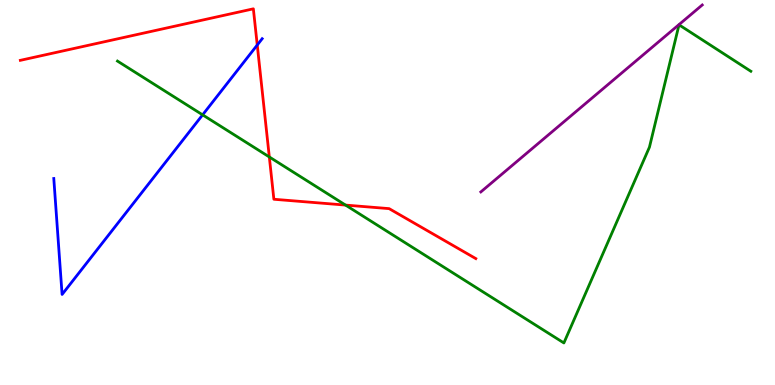[{'lines': ['blue', 'red'], 'intersections': [{'x': 3.32, 'y': 8.83}]}, {'lines': ['green', 'red'], 'intersections': [{'x': 3.48, 'y': 5.92}, {'x': 4.46, 'y': 4.67}]}, {'lines': ['purple', 'red'], 'intersections': []}, {'lines': ['blue', 'green'], 'intersections': [{'x': 2.61, 'y': 7.02}]}, {'lines': ['blue', 'purple'], 'intersections': []}, {'lines': ['green', 'purple'], 'intersections': []}]